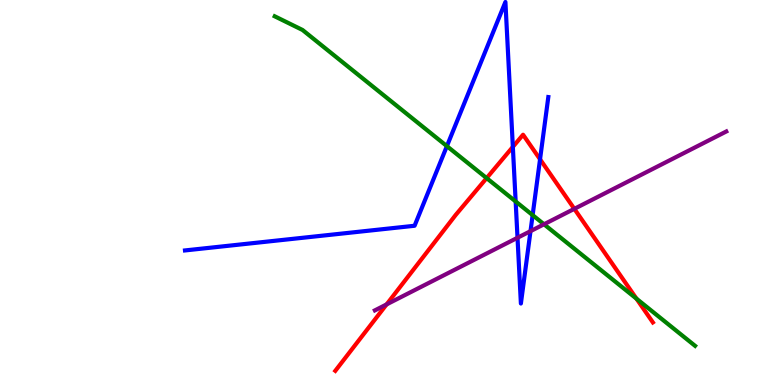[{'lines': ['blue', 'red'], 'intersections': [{'x': 6.62, 'y': 6.19}, {'x': 6.97, 'y': 5.86}]}, {'lines': ['green', 'red'], 'intersections': [{'x': 6.28, 'y': 5.37}, {'x': 8.21, 'y': 2.24}]}, {'lines': ['purple', 'red'], 'intersections': [{'x': 4.99, 'y': 2.09}, {'x': 7.41, 'y': 4.58}]}, {'lines': ['blue', 'green'], 'intersections': [{'x': 5.77, 'y': 6.2}, {'x': 6.65, 'y': 4.77}, {'x': 6.87, 'y': 4.41}]}, {'lines': ['blue', 'purple'], 'intersections': [{'x': 6.68, 'y': 3.82}, {'x': 6.85, 'y': 4.0}]}, {'lines': ['green', 'purple'], 'intersections': [{'x': 7.02, 'y': 4.17}]}]